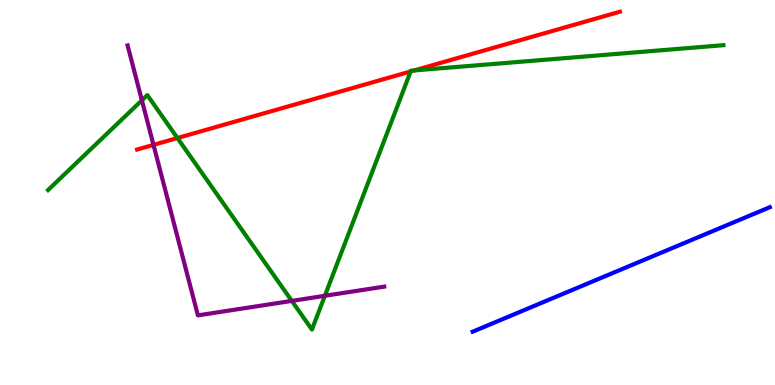[{'lines': ['blue', 'red'], 'intersections': []}, {'lines': ['green', 'red'], 'intersections': [{'x': 2.29, 'y': 6.42}, {'x': 5.3, 'y': 8.14}, {'x': 5.34, 'y': 8.17}]}, {'lines': ['purple', 'red'], 'intersections': [{'x': 1.98, 'y': 6.24}]}, {'lines': ['blue', 'green'], 'intersections': []}, {'lines': ['blue', 'purple'], 'intersections': []}, {'lines': ['green', 'purple'], 'intersections': [{'x': 1.83, 'y': 7.39}, {'x': 3.77, 'y': 2.18}, {'x': 4.19, 'y': 2.32}]}]